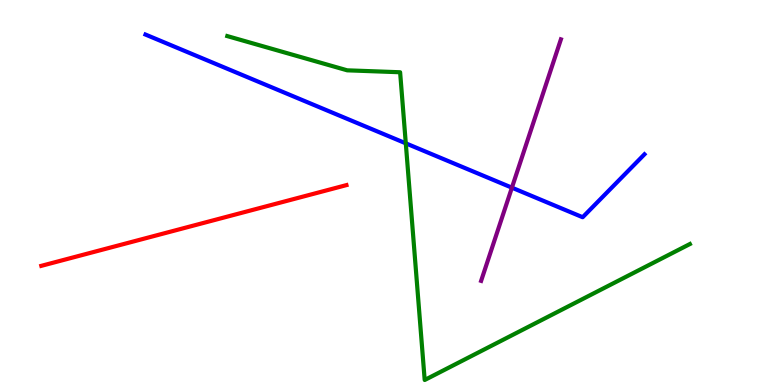[{'lines': ['blue', 'red'], 'intersections': []}, {'lines': ['green', 'red'], 'intersections': []}, {'lines': ['purple', 'red'], 'intersections': []}, {'lines': ['blue', 'green'], 'intersections': [{'x': 5.24, 'y': 6.28}]}, {'lines': ['blue', 'purple'], 'intersections': [{'x': 6.61, 'y': 5.13}]}, {'lines': ['green', 'purple'], 'intersections': []}]